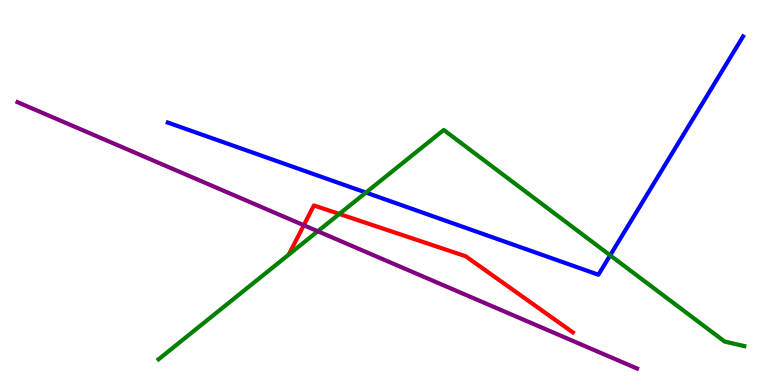[{'lines': ['blue', 'red'], 'intersections': []}, {'lines': ['green', 'red'], 'intersections': [{'x': 4.38, 'y': 4.44}]}, {'lines': ['purple', 'red'], 'intersections': [{'x': 3.92, 'y': 4.15}]}, {'lines': ['blue', 'green'], 'intersections': [{'x': 4.72, 'y': 5.0}, {'x': 7.87, 'y': 3.37}]}, {'lines': ['blue', 'purple'], 'intersections': []}, {'lines': ['green', 'purple'], 'intersections': [{'x': 4.1, 'y': 3.99}]}]